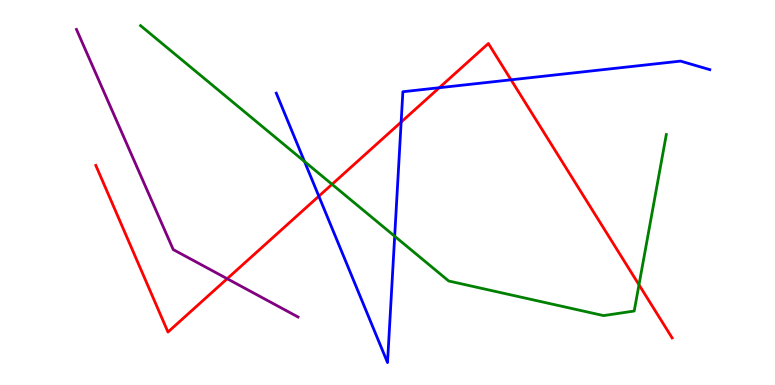[{'lines': ['blue', 'red'], 'intersections': [{'x': 4.11, 'y': 4.9}, {'x': 5.18, 'y': 6.83}, {'x': 5.67, 'y': 7.72}, {'x': 6.59, 'y': 7.93}]}, {'lines': ['green', 'red'], 'intersections': [{'x': 4.28, 'y': 5.21}, {'x': 8.24, 'y': 2.6}]}, {'lines': ['purple', 'red'], 'intersections': [{'x': 2.93, 'y': 2.76}]}, {'lines': ['blue', 'green'], 'intersections': [{'x': 3.93, 'y': 5.81}, {'x': 5.09, 'y': 3.86}]}, {'lines': ['blue', 'purple'], 'intersections': []}, {'lines': ['green', 'purple'], 'intersections': []}]